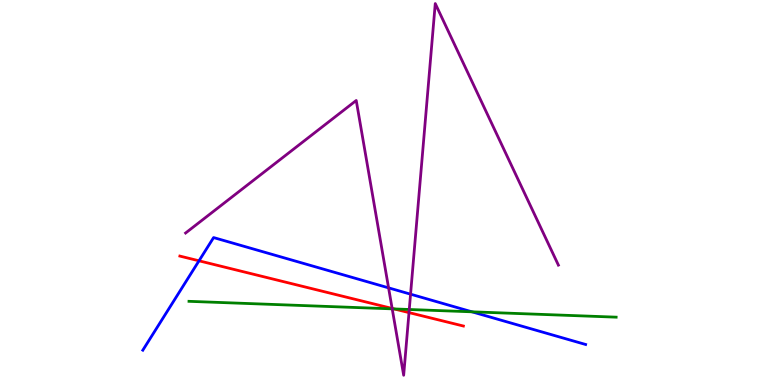[{'lines': ['blue', 'red'], 'intersections': [{'x': 2.57, 'y': 3.23}]}, {'lines': ['green', 'red'], 'intersections': [{'x': 5.09, 'y': 1.98}]}, {'lines': ['purple', 'red'], 'intersections': [{'x': 5.06, 'y': 1.99}, {'x': 5.28, 'y': 1.88}]}, {'lines': ['blue', 'green'], 'intersections': [{'x': 6.09, 'y': 1.9}]}, {'lines': ['blue', 'purple'], 'intersections': [{'x': 5.01, 'y': 2.52}, {'x': 5.3, 'y': 2.36}]}, {'lines': ['green', 'purple'], 'intersections': [{'x': 5.06, 'y': 1.98}, {'x': 5.28, 'y': 1.96}]}]